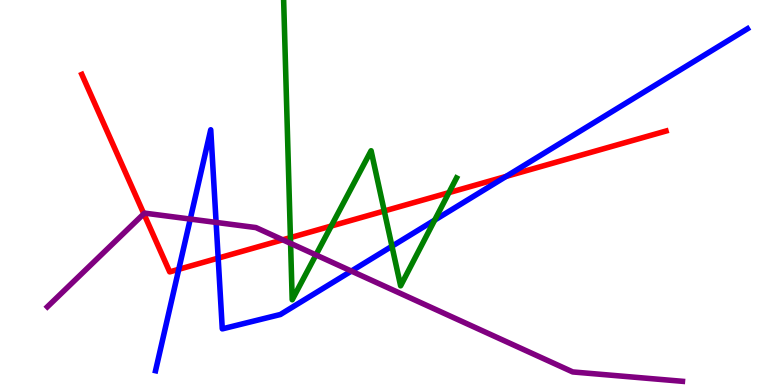[{'lines': ['blue', 'red'], 'intersections': [{'x': 2.31, 'y': 3.0}, {'x': 2.82, 'y': 3.3}, {'x': 6.53, 'y': 5.42}]}, {'lines': ['green', 'red'], 'intersections': [{'x': 3.75, 'y': 3.83}, {'x': 4.27, 'y': 4.13}, {'x': 4.96, 'y': 4.52}, {'x': 5.79, 'y': 5.0}]}, {'lines': ['purple', 'red'], 'intersections': [{'x': 1.86, 'y': 4.45}, {'x': 3.65, 'y': 3.77}]}, {'lines': ['blue', 'green'], 'intersections': [{'x': 5.06, 'y': 3.6}, {'x': 5.61, 'y': 4.28}]}, {'lines': ['blue', 'purple'], 'intersections': [{'x': 2.46, 'y': 4.31}, {'x': 2.79, 'y': 4.22}, {'x': 4.53, 'y': 2.96}]}, {'lines': ['green', 'purple'], 'intersections': [{'x': 3.75, 'y': 3.68}, {'x': 4.08, 'y': 3.38}]}]